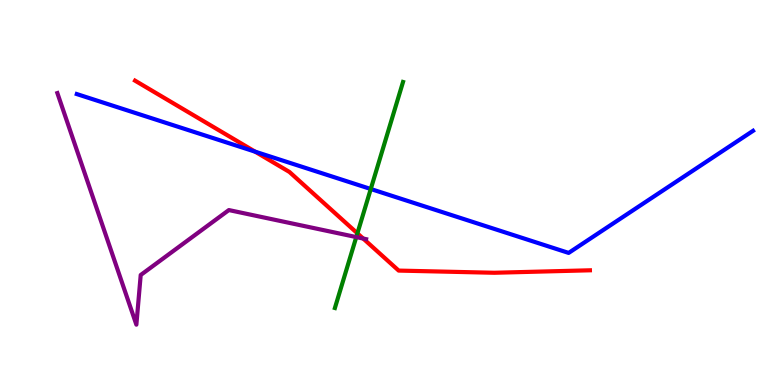[{'lines': ['blue', 'red'], 'intersections': [{'x': 3.29, 'y': 6.06}]}, {'lines': ['green', 'red'], 'intersections': [{'x': 4.61, 'y': 3.94}]}, {'lines': ['purple', 'red'], 'intersections': [{'x': 4.69, 'y': 3.8}]}, {'lines': ['blue', 'green'], 'intersections': [{'x': 4.78, 'y': 5.09}]}, {'lines': ['blue', 'purple'], 'intersections': []}, {'lines': ['green', 'purple'], 'intersections': [{'x': 4.6, 'y': 3.84}]}]